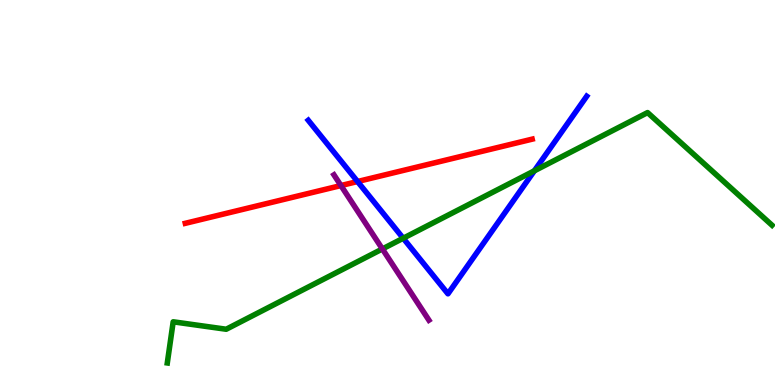[{'lines': ['blue', 'red'], 'intersections': [{'x': 4.61, 'y': 5.29}]}, {'lines': ['green', 'red'], 'intersections': []}, {'lines': ['purple', 'red'], 'intersections': [{'x': 4.4, 'y': 5.18}]}, {'lines': ['blue', 'green'], 'intersections': [{'x': 5.2, 'y': 3.81}, {'x': 6.89, 'y': 5.56}]}, {'lines': ['blue', 'purple'], 'intersections': []}, {'lines': ['green', 'purple'], 'intersections': [{'x': 4.93, 'y': 3.53}]}]